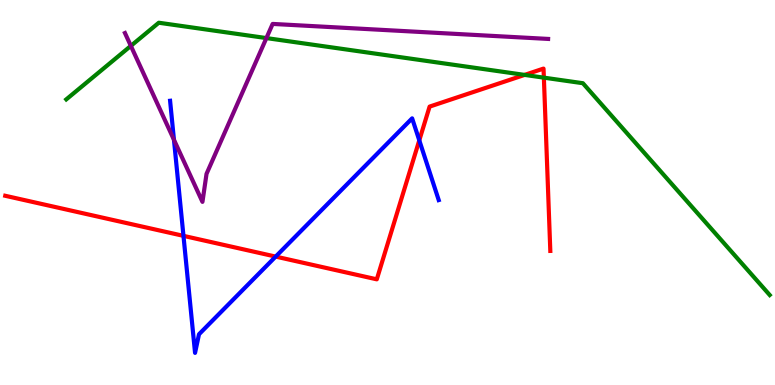[{'lines': ['blue', 'red'], 'intersections': [{'x': 2.37, 'y': 3.87}, {'x': 3.56, 'y': 3.34}, {'x': 5.41, 'y': 6.35}]}, {'lines': ['green', 'red'], 'intersections': [{'x': 6.77, 'y': 8.05}, {'x': 7.02, 'y': 7.98}]}, {'lines': ['purple', 'red'], 'intersections': []}, {'lines': ['blue', 'green'], 'intersections': []}, {'lines': ['blue', 'purple'], 'intersections': [{'x': 2.24, 'y': 6.37}]}, {'lines': ['green', 'purple'], 'intersections': [{'x': 1.69, 'y': 8.81}, {'x': 3.44, 'y': 9.01}]}]